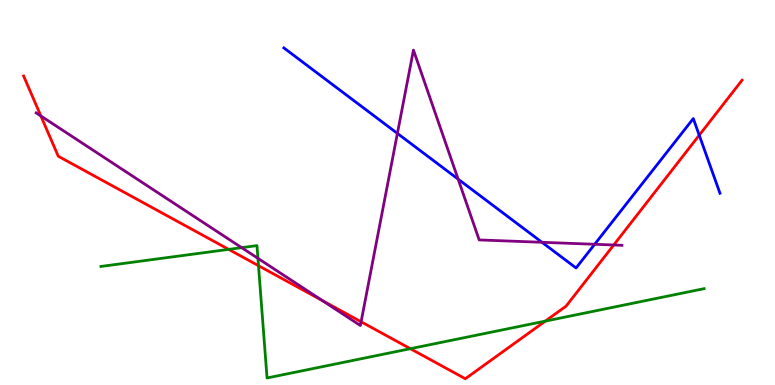[{'lines': ['blue', 'red'], 'intersections': [{'x': 9.02, 'y': 6.49}]}, {'lines': ['green', 'red'], 'intersections': [{'x': 2.95, 'y': 3.52}, {'x': 3.34, 'y': 3.1}, {'x': 5.3, 'y': 0.943}, {'x': 7.04, 'y': 1.66}]}, {'lines': ['purple', 'red'], 'intersections': [{'x': 0.527, 'y': 6.99}, {'x': 4.16, 'y': 2.19}, {'x': 4.66, 'y': 1.64}, {'x': 7.92, 'y': 3.64}]}, {'lines': ['blue', 'green'], 'intersections': []}, {'lines': ['blue', 'purple'], 'intersections': [{'x': 5.13, 'y': 6.53}, {'x': 5.91, 'y': 5.35}, {'x': 6.99, 'y': 3.71}, {'x': 7.67, 'y': 3.65}]}, {'lines': ['green', 'purple'], 'intersections': [{'x': 3.12, 'y': 3.57}, {'x': 3.33, 'y': 3.29}]}]